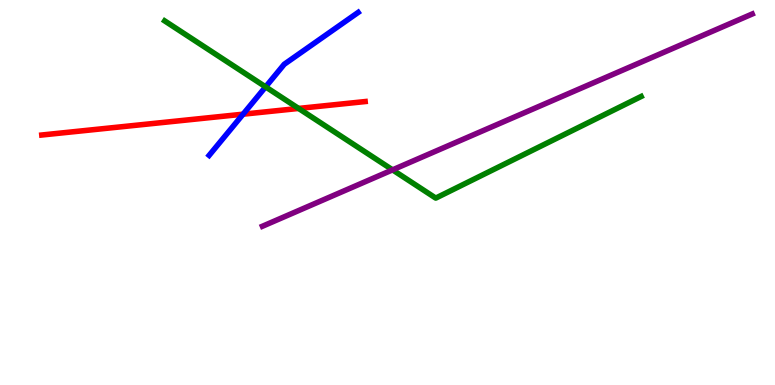[{'lines': ['blue', 'red'], 'intersections': [{'x': 3.14, 'y': 7.03}]}, {'lines': ['green', 'red'], 'intersections': [{'x': 3.85, 'y': 7.18}]}, {'lines': ['purple', 'red'], 'intersections': []}, {'lines': ['blue', 'green'], 'intersections': [{'x': 3.43, 'y': 7.74}]}, {'lines': ['blue', 'purple'], 'intersections': []}, {'lines': ['green', 'purple'], 'intersections': [{'x': 5.07, 'y': 5.59}]}]